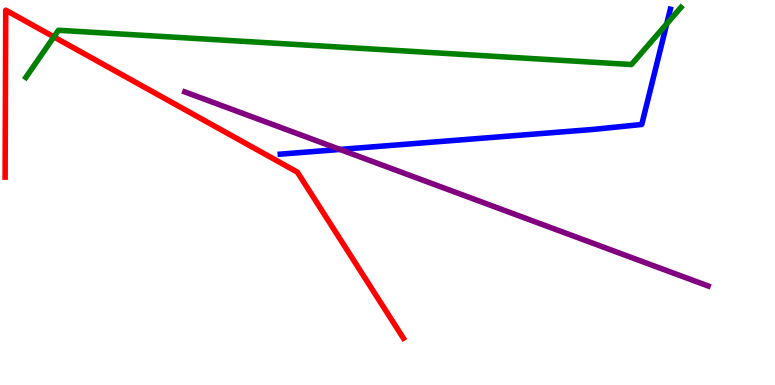[{'lines': ['blue', 'red'], 'intersections': []}, {'lines': ['green', 'red'], 'intersections': [{'x': 0.695, 'y': 9.04}]}, {'lines': ['purple', 'red'], 'intersections': []}, {'lines': ['blue', 'green'], 'intersections': [{'x': 8.6, 'y': 9.38}]}, {'lines': ['blue', 'purple'], 'intersections': [{'x': 4.39, 'y': 6.12}]}, {'lines': ['green', 'purple'], 'intersections': []}]